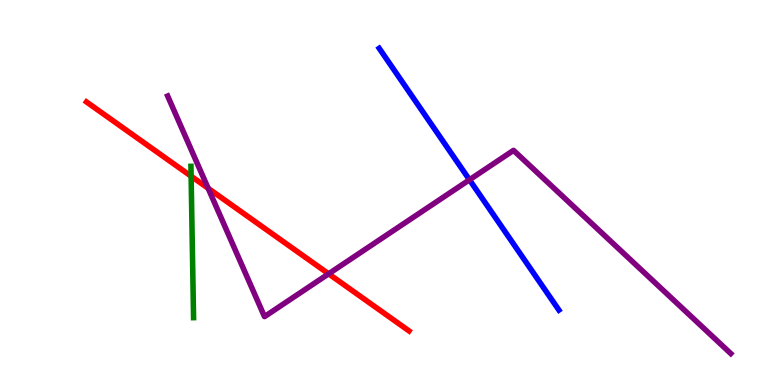[{'lines': ['blue', 'red'], 'intersections': []}, {'lines': ['green', 'red'], 'intersections': [{'x': 2.47, 'y': 5.42}]}, {'lines': ['purple', 'red'], 'intersections': [{'x': 2.69, 'y': 5.11}, {'x': 4.24, 'y': 2.89}]}, {'lines': ['blue', 'green'], 'intersections': []}, {'lines': ['blue', 'purple'], 'intersections': [{'x': 6.06, 'y': 5.33}]}, {'lines': ['green', 'purple'], 'intersections': []}]